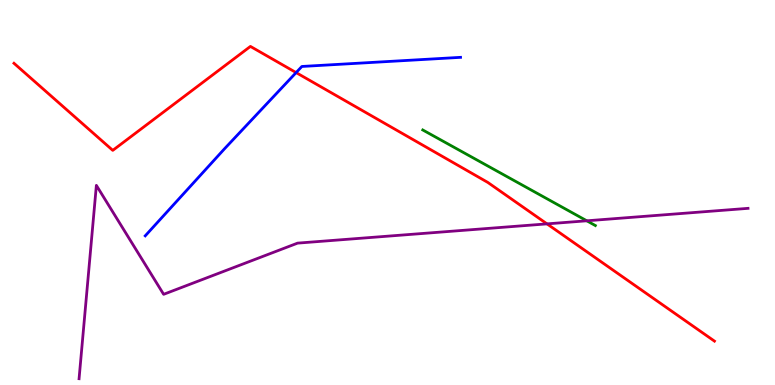[{'lines': ['blue', 'red'], 'intersections': [{'x': 3.82, 'y': 8.11}]}, {'lines': ['green', 'red'], 'intersections': []}, {'lines': ['purple', 'red'], 'intersections': [{'x': 7.06, 'y': 4.19}]}, {'lines': ['blue', 'green'], 'intersections': []}, {'lines': ['blue', 'purple'], 'intersections': []}, {'lines': ['green', 'purple'], 'intersections': [{'x': 7.57, 'y': 4.27}]}]